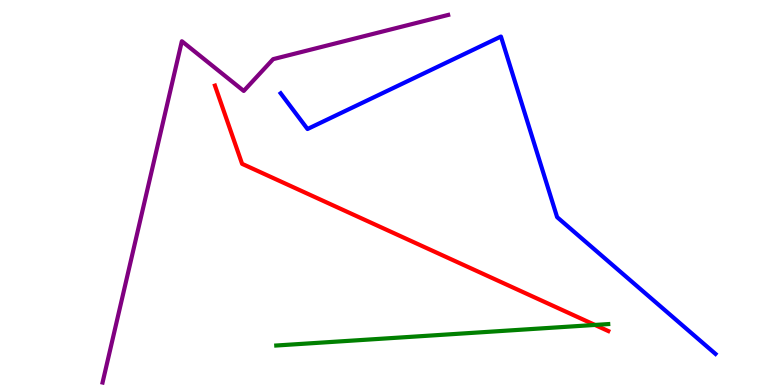[{'lines': ['blue', 'red'], 'intersections': []}, {'lines': ['green', 'red'], 'intersections': [{'x': 7.68, 'y': 1.56}]}, {'lines': ['purple', 'red'], 'intersections': []}, {'lines': ['blue', 'green'], 'intersections': []}, {'lines': ['blue', 'purple'], 'intersections': []}, {'lines': ['green', 'purple'], 'intersections': []}]